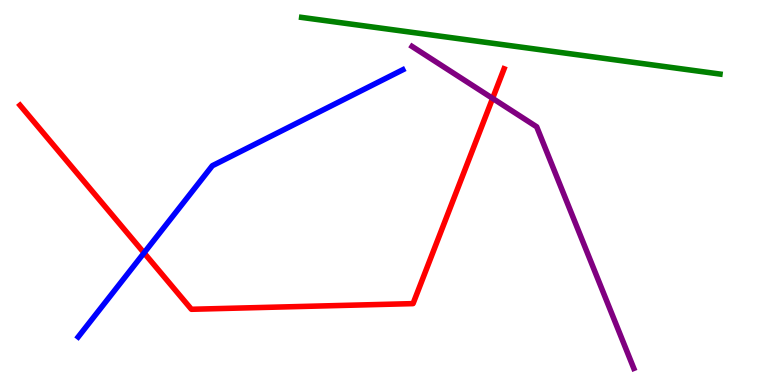[{'lines': ['blue', 'red'], 'intersections': [{'x': 1.86, 'y': 3.43}]}, {'lines': ['green', 'red'], 'intersections': []}, {'lines': ['purple', 'red'], 'intersections': [{'x': 6.36, 'y': 7.44}]}, {'lines': ['blue', 'green'], 'intersections': []}, {'lines': ['blue', 'purple'], 'intersections': []}, {'lines': ['green', 'purple'], 'intersections': []}]